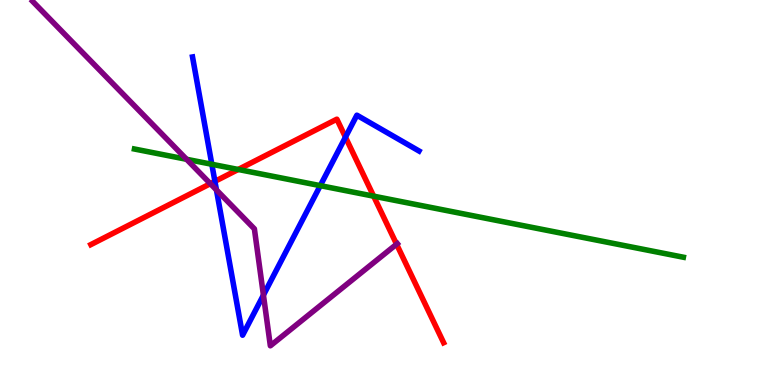[{'lines': ['blue', 'red'], 'intersections': [{'x': 2.77, 'y': 5.29}, {'x': 4.46, 'y': 6.44}]}, {'lines': ['green', 'red'], 'intersections': [{'x': 3.07, 'y': 5.6}, {'x': 4.82, 'y': 4.9}]}, {'lines': ['purple', 'red'], 'intersections': [{'x': 2.71, 'y': 5.23}, {'x': 5.12, 'y': 3.66}]}, {'lines': ['blue', 'green'], 'intersections': [{'x': 2.73, 'y': 5.73}, {'x': 4.13, 'y': 5.18}]}, {'lines': ['blue', 'purple'], 'intersections': [{'x': 2.79, 'y': 5.07}, {'x': 3.4, 'y': 2.33}]}, {'lines': ['green', 'purple'], 'intersections': [{'x': 2.41, 'y': 5.86}]}]